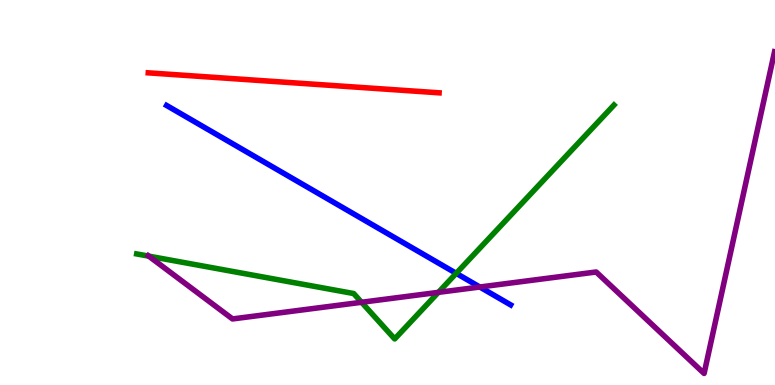[{'lines': ['blue', 'red'], 'intersections': []}, {'lines': ['green', 'red'], 'intersections': []}, {'lines': ['purple', 'red'], 'intersections': []}, {'lines': ['blue', 'green'], 'intersections': [{'x': 5.89, 'y': 2.9}]}, {'lines': ['blue', 'purple'], 'intersections': [{'x': 6.19, 'y': 2.55}]}, {'lines': ['green', 'purple'], 'intersections': [{'x': 1.92, 'y': 3.35}, {'x': 4.67, 'y': 2.15}, {'x': 5.66, 'y': 2.41}]}]